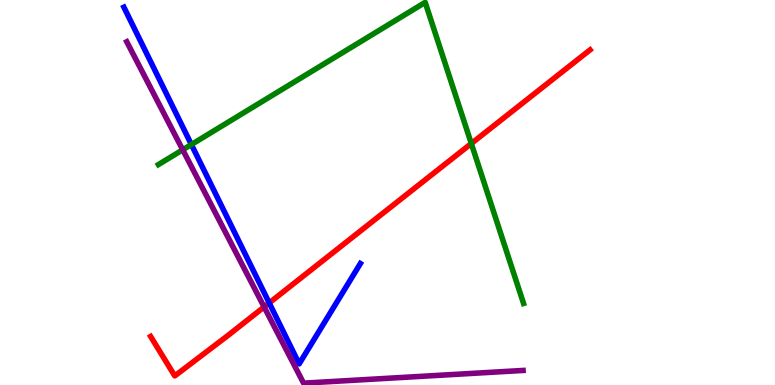[{'lines': ['blue', 'red'], 'intersections': [{'x': 3.47, 'y': 2.13}]}, {'lines': ['green', 'red'], 'intersections': [{'x': 6.08, 'y': 6.27}]}, {'lines': ['purple', 'red'], 'intersections': [{'x': 3.41, 'y': 2.03}]}, {'lines': ['blue', 'green'], 'intersections': [{'x': 2.47, 'y': 6.25}]}, {'lines': ['blue', 'purple'], 'intersections': []}, {'lines': ['green', 'purple'], 'intersections': [{'x': 2.36, 'y': 6.11}]}]